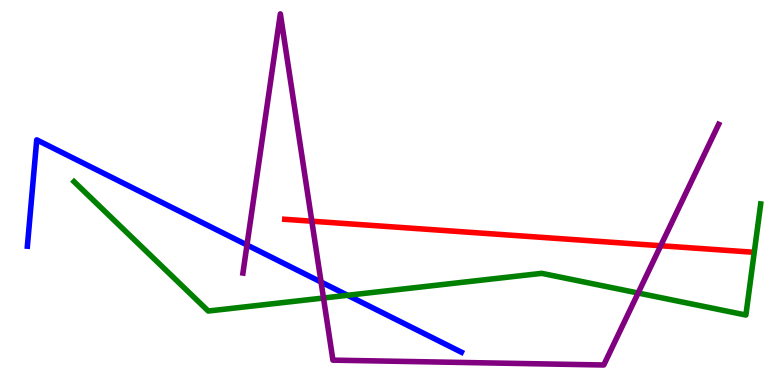[{'lines': ['blue', 'red'], 'intersections': []}, {'lines': ['green', 'red'], 'intersections': []}, {'lines': ['purple', 'red'], 'intersections': [{'x': 4.02, 'y': 4.25}, {'x': 8.53, 'y': 3.62}]}, {'lines': ['blue', 'green'], 'intersections': [{'x': 4.48, 'y': 2.33}]}, {'lines': ['blue', 'purple'], 'intersections': [{'x': 3.19, 'y': 3.64}, {'x': 4.14, 'y': 2.67}]}, {'lines': ['green', 'purple'], 'intersections': [{'x': 4.17, 'y': 2.26}, {'x': 8.23, 'y': 2.39}]}]